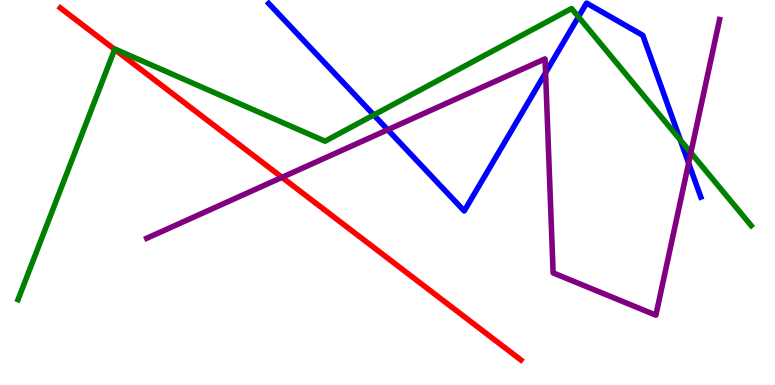[{'lines': ['blue', 'red'], 'intersections': []}, {'lines': ['green', 'red'], 'intersections': [{'x': 1.48, 'y': 8.72}]}, {'lines': ['purple', 'red'], 'intersections': [{'x': 3.64, 'y': 5.39}]}, {'lines': ['blue', 'green'], 'intersections': [{'x': 4.82, 'y': 7.01}, {'x': 7.46, 'y': 9.56}, {'x': 8.78, 'y': 6.36}]}, {'lines': ['blue', 'purple'], 'intersections': [{'x': 5.0, 'y': 6.63}, {'x': 7.04, 'y': 8.11}, {'x': 8.89, 'y': 5.76}]}, {'lines': ['green', 'purple'], 'intersections': [{'x': 8.91, 'y': 6.03}]}]